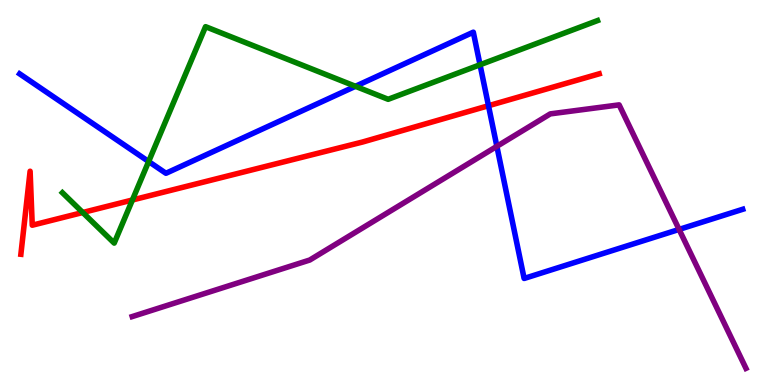[{'lines': ['blue', 'red'], 'intersections': [{'x': 6.3, 'y': 7.25}]}, {'lines': ['green', 'red'], 'intersections': [{'x': 1.07, 'y': 4.48}, {'x': 1.71, 'y': 4.81}]}, {'lines': ['purple', 'red'], 'intersections': []}, {'lines': ['blue', 'green'], 'intersections': [{'x': 1.92, 'y': 5.8}, {'x': 4.59, 'y': 7.76}, {'x': 6.19, 'y': 8.32}]}, {'lines': ['blue', 'purple'], 'intersections': [{'x': 6.41, 'y': 6.2}, {'x': 8.76, 'y': 4.04}]}, {'lines': ['green', 'purple'], 'intersections': []}]